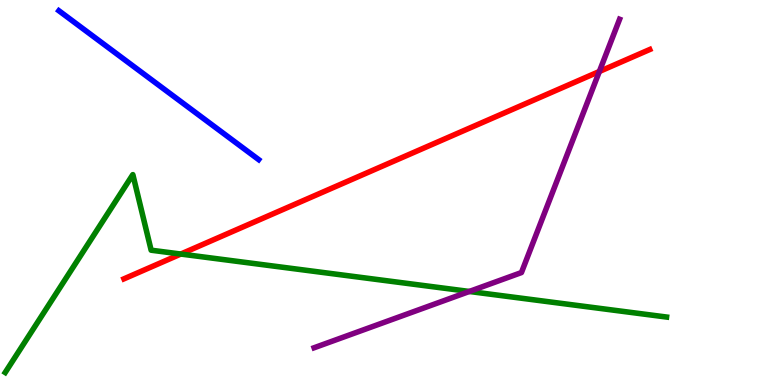[{'lines': ['blue', 'red'], 'intersections': []}, {'lines': ['green', 'red'], 'intersections': [{'x': 2.33, 'y': 3.4}]}, {'lines': ['purple', 'red'], 'intersections': [{'x': 7.73, 'y': 8.14}]}, {'lines': ['blue', 'green'], 'intersections': []}, {'lines': ['blue', 'purple'], 'intersections': []}, {'lines': ['green', 'purple'], 'intersections': [{'x': 6.06, 'y': 2.43}]}]